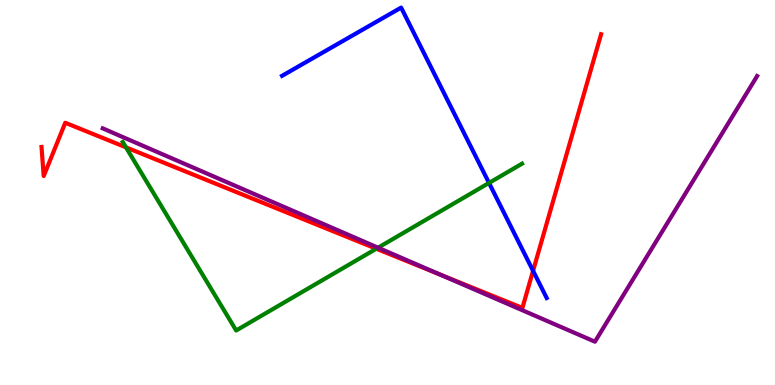[{'lines': ['blue', 'red'], 'intersections': [{'x': 6.88, 'y': 2.97}]}, {'lines': ['green', 'red'], 'intersections': [{'x': 1.63, 'y': 6.17}, {'x': 4.86, 'y': 3.54}]}, {'lines': ['purple', 'red'], 'intersections': [{'x': 5.67, 'y': 2.87}]}, {'lines': ['blue', 'green'], 'intersections': [{'x': 6.31, 'y': 5.25}]}, {'lines': ['blue', 'purple'], 'intersections': []}, {'lines': ['green', 'purple'], 'intersections': [{'x': 4.88, 'y': 3.57}]}]